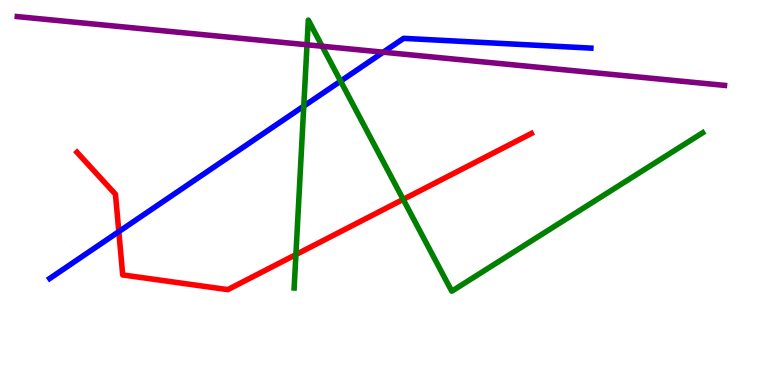[{'lines': ['blue', 'red'], 'intersections': [{'x': 1.53, 'y': 3.98}]}, {'lines': ['green', 'red'], 'intersections': [{'x': 3.82, 'y': 3.39}, {'x': 5.2, 'y': 4.82}]}, {'lines': ['purple', 'red'], 'intersections': []}, {'lines': ['blue', 'green'], 'intersections': [{'x': 3.92, 'y': 7.24}, {'x': 4.39, 'y': 7.89}]}, {'lines': ['blue', 'purple'], 'intersections': [{'x': 4.95, 'y': 8.64}]}, {'lines': ['green', 'purple'], 'intersections': [{'x': 3.96, 'y': 8.84}, {'x': 4.16, 'y': 8.8}]}]